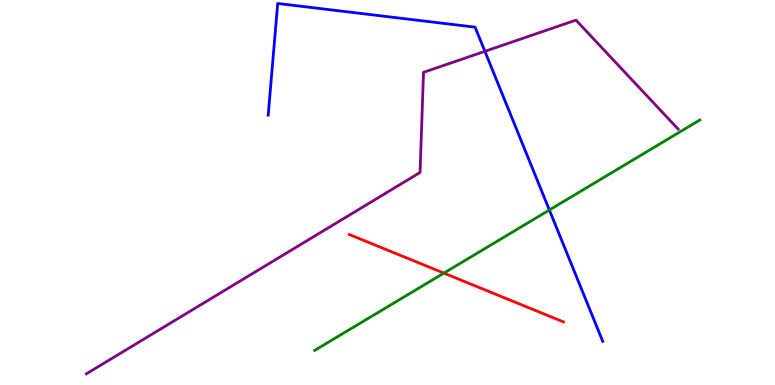[{'lines': ['blue', 'red'], 'intersections': []}, {'lines': ['green', 'red'], 'intersections': [{'x': 5.73, 'y': 2.91}]}, {'lines': ['purple', 'red'], 'intersections': []}, {'lines': ['blue', 'green'], 'intersections': [{'x': 7.09, 'y': 4.55}]}, {'lines': ['blue', 'purple'], 'intersections': [{'x': 6.26, 'y': 8.67}]}, {'lines': ['green', 'purple'], 'intersections': []}]